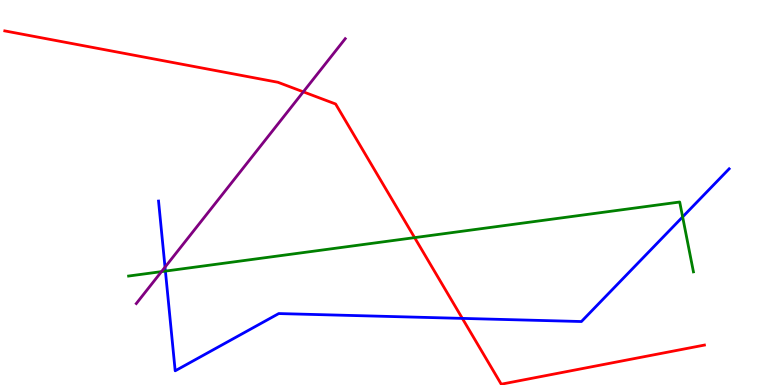[{'lines': ['blue', 'red'], 'intersections': [{'x': 5.97, 'y': 1.73}]}, {'lines': ['green', 'red'], 'intersections': [{'x': 5.35, 'y': 3.83}]}, {'lines': ['purple', 'red'], 'intersections': [{'x': 3.91, 'y': 7.61}]}, {'lines': ['blue', 'green'], 'intersections': [{'x': 2.13, 'y': 2.96}, {'x': 8.81, 'y': 4.37}]}, {'lines': ['blue', 'purple'], 'intersections': [{'x': 2.13, 'y': 3.06}]}, {'lines': ['green', 'purple'], 'intersections': [{'x': 2.08, 'y': 2.94}]}]